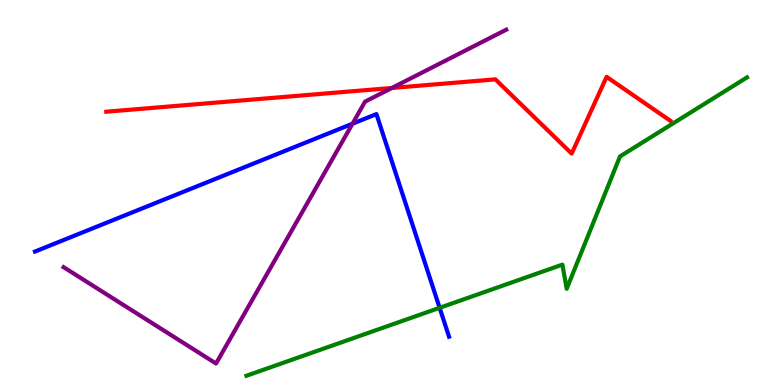[{'lines': ['blue', 'red'], 'intersections': []}, {'lines': ['green', 'red'], 'intersections': []}, {'lines': ['purple', 'red'], 'intersections': [{'x': 5.06, 'y': 7.72}]}, {'lines': ['blue', 'green'], 'intersections': [{'x': 5.67, 'y': 2.0}]}, {'lines': ['blue', 'purple'], 'intersections': [{'x': 4.55, 'y': 6.79}]}, {'lines': ['green', 'purple'], 'intersections': []}]